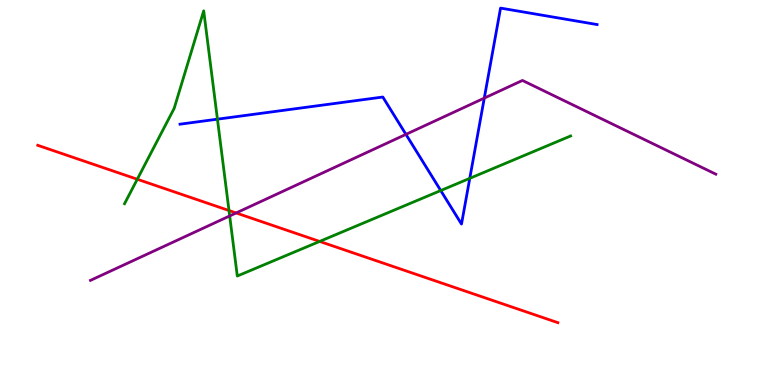[{'lines': ['blue', 'red'], 'intersections': []}, {'lines': ['green', 'red'], 'intersections': [{'x': 1.77, 'y': 5.34}, {'x': 2.95, 'y': 4.53}, {'x': 4.12, 'y': 3.73}]}, {'lines': ['purple', 'red'], 'intersections': [{'x': 3.05, 'y': 4.47}]}, {'lines': ['blue', 'green'], 'intersections': [{'x': 2.81, 'y': 6.9}, {'x': 5.69, 'y': 5.05}, {'x': 6.06, 'y': 5.37}]}, {'lines': ['blue', 'purple'], 'intersections': [{'x': 5.24, 'y': 6.51}, {'x': 6.25, 'y': 7.45}]}, {'lines': ['green', 'purple'], 'intersections': [{'x': 2.96, 'y': 4.39}]}]